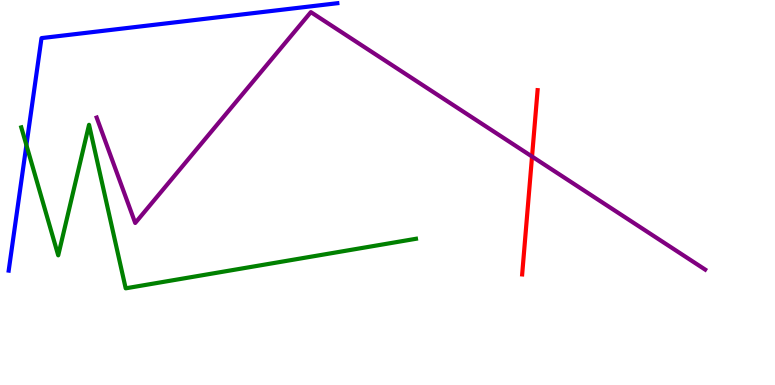[{'lines': ['blue', 'red'], 'intersections': []}, {'lines': ['green', 'red'], 'intersections': []}, {'lines': ['purple', 'red'], 'intersections': [{'x': 6.86, 'y': 5.93}]}, {'lines': ['blue', 'green'], 'intersections': [{'x': 0.341, 'y': 6.23}]}, {'lines': ['blue', 'purple'], 'intersections': []}, {'lines': ['green', 'purple'], 'intersections': []}]